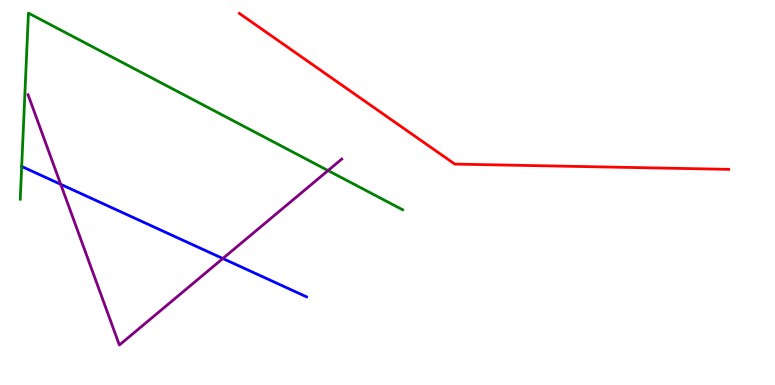[{'lines': ['blue', 'red'], 'intersections': []}, {'lines': ['green', 'red'], 'intersections': []}, {'lines': ['purple', 'red'], 'intersections': []}, {'lines': ['blue', 'green'], 'intersections': [{'x': 0.28, 'y': 5.68}]}, {'lines': ['blue', 'purple'], 'intersections': [{'x': 0.784, 'y': 5.21}, {'x': 2.88, 'y': 3.29}]}, {'lines': ['green', 'purple'], 'intersections': [{'x': 4.23, 'y': 5.57}]}]